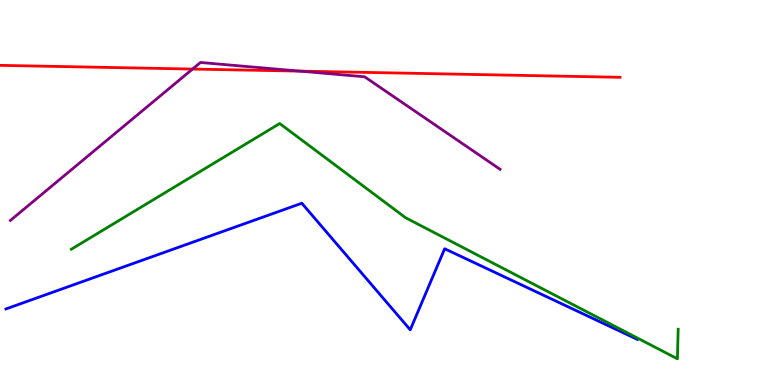[{'lines': ['blue', 'red'], 'intersections': []}, {'lines': ['green', 'red'], 'intersections': []}, {'lines': ['purple', 'red'], 'intersections': [{'x': 2.48, 'y': 8.21}, {'x': 3.87, 'y': 8.15}]}, {'lines': ['blue', 'green'], 'intersections': []}, {'lines': ['blue', 'purple'], 'intersections': []}, {'lines': ['green', 'purple'], 'intersections': []}]